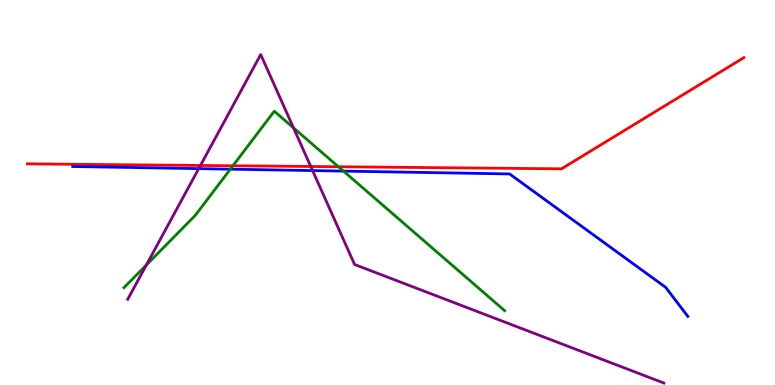[{'lines': ['blue', 'red'], 'intersections': []}, {'lines': ['green', 'red'], 'intersections': [{'x': 3.01, 'y': 5.69}, {'x': 4.37, 'y': 5.67}]}, {'lines': ['purple', 'red'], 'intersections': [{'x': 2.59, 'y': 5.7}, {'x': 4.01, 'y': 5.68}]}, {'lines': ['blue', 'green'], 'intersections': [{'x': 2.97, 'y': 5.61}, {'x': 4.43, 'y': 5.56}]}, {'lines': ['blue', 'purple'], 'intersections': [{'x': 2.56, 'y': 5.62}, {'x': 4.03, 'y': 5.57}]}, {'lines': ['green', 'purple'], 'intersections': [{'x': 1.89, 'y': 3.12}, {'x': 3.79, 'y': 6.68}]}]